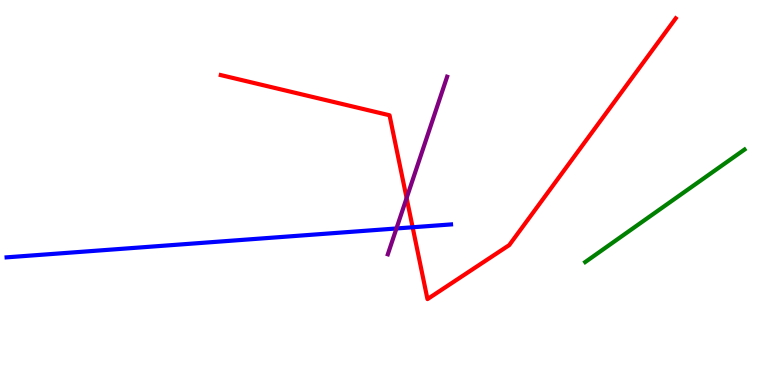[{'lines': ['blue', 'red'], 'intersections': [{'x': 5.32, 'y': 4.1}]}, {'lines': ['green', 'red'], 'intersections': []}, {'lines': ['purple', 'red'], 'intersections': [{'x': 5.25, 'y': 4.86}]}, {'lines': ['blue', 'green'], 'intersections': []}, {'lines': ['blue', 'purple'], 'intersections': [{'x': 5.12, 'y': 4.07}]}, {'lines': ['green', 'purple'], 'intersections': []}]